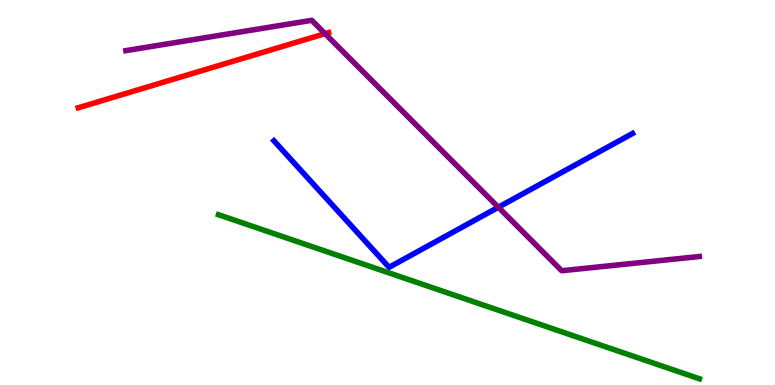[{'lines': ['blue', 'red'], 'intersections': []}, {'lines': ['green', 'red'], 'intersections': []}, {'lines': ['purple', 'red'], 'intersections': [{'x': 4.19, 'y': 9.13}]}, {'lines': ['blue', 'green'], 'intersections': []}, {'lines': ['blue', 'purple'], 'intersections': [{'x': 6.43, 'y': 4.62}]}, {'lines': ['green', 'purple'], 'intersections': []}]